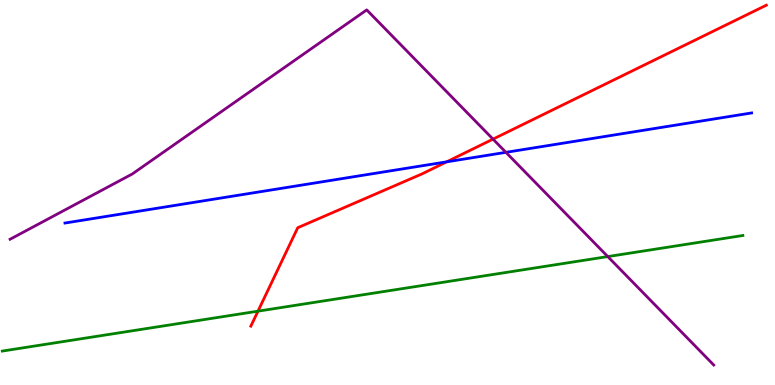[{'lines': ['blue', 'red'], 'intersections': [{'x': 5.76, 'y': 5.8}]}, {'lines': ['green', 'red'], 'intersections': [{'x': 3.33, 'y': 1.92}]}, {'lines': ['purple', 'red'], 'intersections': [{'x': 6.36, 'y': 6.39}]}, {'lines': ['blue', 'green'], 'intersections': []}, {'lines': ['blue', 'purple'], 'intersections': [{'x': 6.53, 'y': 6.04}]}, {'lines': ['green', 'purple'], 'intersections': [{'x': 7.84, 'y': 3.34}]}]